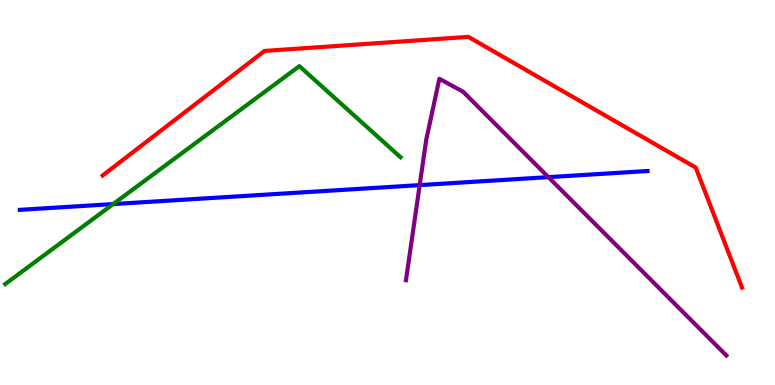[{'lines': ['blue', 'red'], 'intersections': []}, {'lines': ['green', 'red'], 'intersections': []}, {'lines': ['purple', 'red'], 'intersections': []}, {'lines': ['blue', 'green'], 'intersections': [{'x': 1.46, 'y': 4.7}]}, {'lines': ['blue', 'purple'], 'intersections': [{'x': 5.42, 'y': 5.19}, {'x': 7.08, 'y': 5.4}]}, {'lines': ['green', 'purple'], 'intersections': []}]